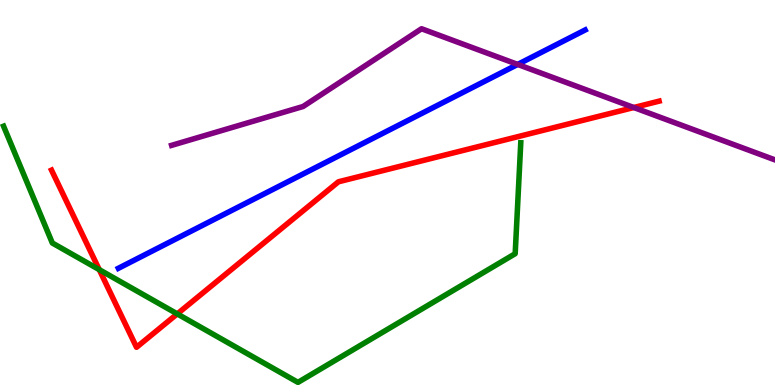[{'lines': ['blue', 'red'], 'intersections': []}, {'lines': ['green', 'red'], 'intersections': [{'x': 1.28, 'y': 3.0}, {'x': 2.29, 'y': 1.85}]}, {'lines': ['purple', 'red'], 'intersections': [{'x': 8.18, 'y': 7.21}]}, {'lines': ['blue', 'green'], 'intersections': []}, {'lines': ['blue', 'purple'], 'intersections': [{'x': 6.68, 'y': 8.33}]}, {'lines': ['green', 'purple'], 'intersections': []}]